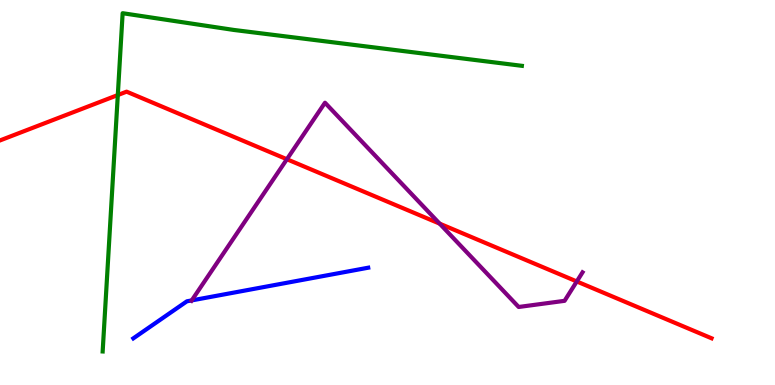[{'lines': ['blue', 'red'], 'intersections': []}, {'lines': ['green', 'red'], 'intersections': [{'x': 1.52, 'y': 7.53}]}, {'lines': ['purple', 'red'], 'intersections': [{'x': 3.7, 'y': 5.86}, {'x': 5.67, 'y': 4.19}, {'x': 7.44, 'y': 2.69}]}, {'lines': ['blue', 'green'], 'intersections': []}, {'lines': ['blue', 'purple'], 'intersections': [{'x': 2.47, 'y': 2.2}]}, {'lines': ['green', 'purple'], 'intersections': []}]